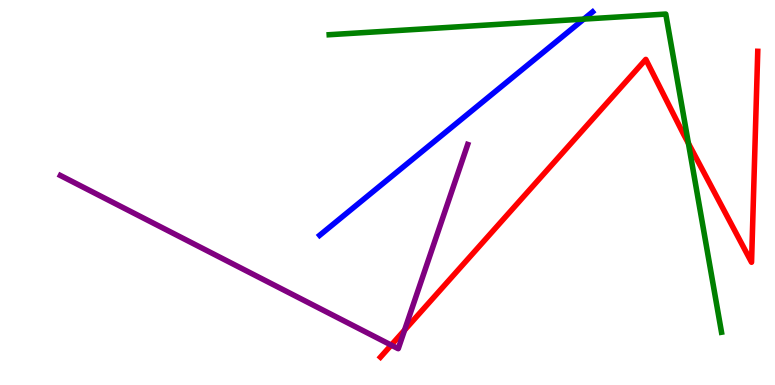[{'lines': ['blue', 'red'], 'intersections': []}, {'lines': ['green', 'red'], 'intersections': [{'x': 8.88, 'y': 6.28}]}, {'lines': ['purple', 'red'], 'intersections': [{'x': 5.05, 'y': 1.04}, {'x': 5.22, 'y': 1.43}]}, {'lines': ['blue', 'green'], 'intersections': [{'x': 7.53, 'y': 9.5}]}, {'lines': ['blue', 'purple'], 'intersections': []}, {'lines': ['green', 'purple'], 'intersections': []}]